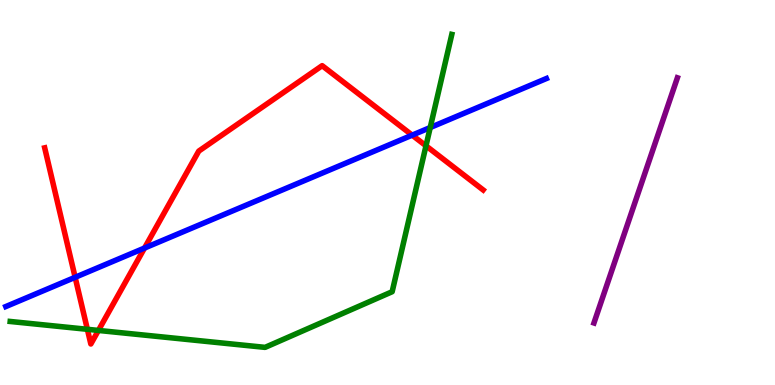[{'lines': ['blue', 'red'], 'intersections': [{'x': 0.97, 'y': 2.8}, {'x': 1.86, 'y': 3.56}, {'x': 5.32, 'y': 6.49}]}, {'lines': ['green', 'red'], 'intersections': [{'x': 1.13, 'y': 1.45}, {'x': 1.27, 'y': 1.42}, {'x': 5.5, 'y': 6.21}]}, {'lines': ['purple', 'red'], 'intersections': []}, {'lines': ['blue', 'green'], 'intersections': [{'x': 5.55, 'y': 6.69}]}, {'lines': ['blue', 'purple'], 'intersections': []}, {'lines': ['green', 'purple'], 'intersections': []}]